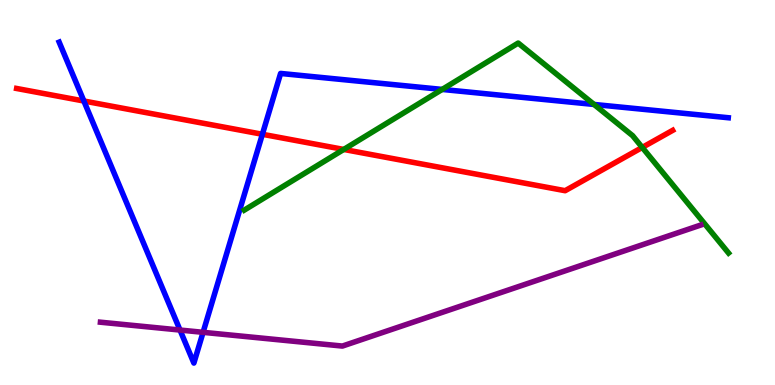[{'lines': ['blue', 'red'], 'intersections': [{'x': 1.08, 'y': 7.38}, {'x': 3.39, 'y': 6.51}]}, {'lines': ['green', 'red'], 'intersections': [{'x': 4.44, 'y': 6.12}, {'x': 8.29, 'y': 6.17}]}, {'lines': ['purple', 'red'], 'intersections': []}, {'lines': ['blue', 'green'], 'intersections': [{'x': 5.71, 'y': 7.68}, {'x': 7.67, 'y': 7.29}]}, {'lines': ['blue', 'purple'], 'intersections': [{'x': 2.32, 'y': 1.43}, {'x': 2.62, 'y': 1.37}]}, {'lines': ['green', 'purple'], 'intersections': []}]